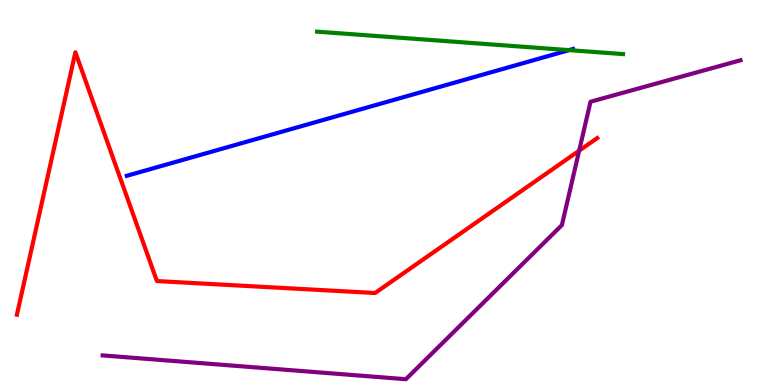[{'lines': ['blue', 'red'], 'intersections': []}, {'lines': ['green', 'red'], 'intersections': []}, {'lines': ['purple', 'red'], 'intersections': [{'x': 7.47, 'y': 6.09}]}, {'lines': ['blue', 'green'], 'intersections': [{'x': 7.34, 'y': 8.7}]}, {'lines': ['blue', 'purple'], 'intersections': []}, {'lines': ['green', 'purple'], 'intersections': []}]